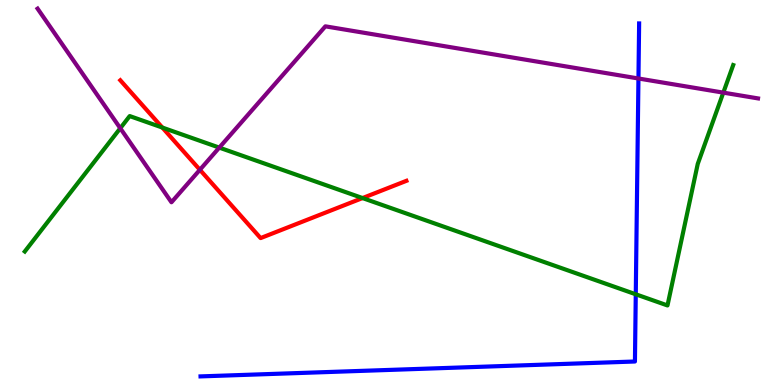[{'lines': ['blue', 'red'], 'intersections': []}, {'lines': ['green', 'red'], 'intersections': [{'x': 2.09, 'y': 6.69}, {'x': 4.68, 'y': 4.86}]}, {'lines': ['purple', 'red'], 'intersections': [{'x': 2.58, 'y': 5.59}]}, {'lines': ['blue', 'green'], 'intersections': [{'x': 8.2, 'y': 2.36}]}, {'lines': ['blue', 'purple'], 'intersections': [{'x': 8.24, 'y': 7.96}]}, {'lines': ['green', 'purple'], 'intersections': [{'x': 1.55, 'y': 6.67}, {'x': 2.83, 'y': 6.17}, {'x': 9.33, 'y': 7.59}]}]